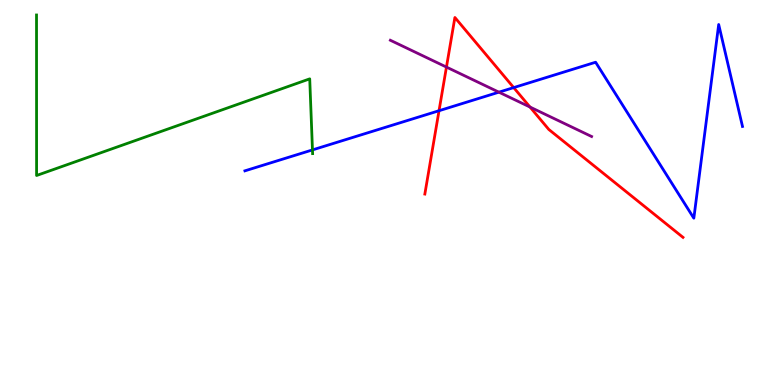[{'lines': ['blue', 'red'], 'intersections': [{'x': 5.66, 'y': 7.12}, {'x': 6.63, 'y': 7.72}]}, {'lines': ['green', 'red'], 'intersections': []}, {'lines': ['purple', 'red'], 'intersections': [{'x': 5.76, 'y': 8.26}, {'x': 6.84, 'y': 7.22}]}, {'lines': ['blue', 'green'], 'intersections': [{'x': 4.03, 'y': 6.11}]}, {'lines': ['blue', 'purple'], 'intersections': [{'x': 6.44, 'y': 7.61}]}, {'lines': ['green', 'purple'], 'intersections': []}]